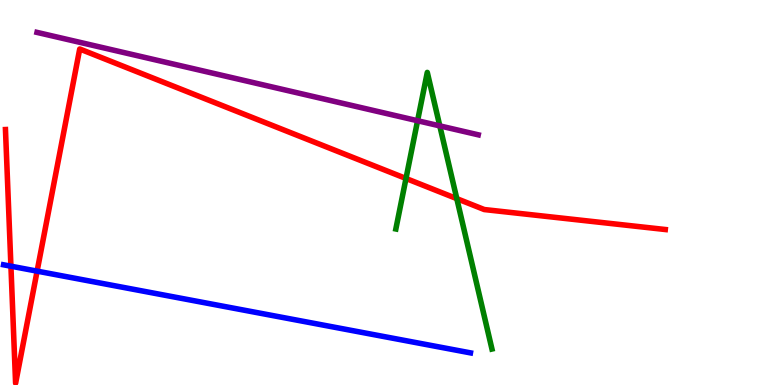[{'lines': ['blue', 'red'], 'intersections': [{'x': 0.141, 'y': 3.09}, {'x': 0.479, 'y': 2.96}]}, {'lines': ['green', 'red'], 'intersections': [{'x': 5.24, 'y': 5.36}, {'x': 5.89, 'y': 4.84}]}, {'lines': ['purple', 'red'], 'intersections': []}, {'lines': ['blue', 'green'], 'intersections': []}, {'lines': ['blue', 'purple'], 'intersections': []}, {'lines': ['green', 'purple'], 'intersections': [{'x': 5.39, 'y': 6.86}, {'x': 5.67, 'y': 6.73}]}]